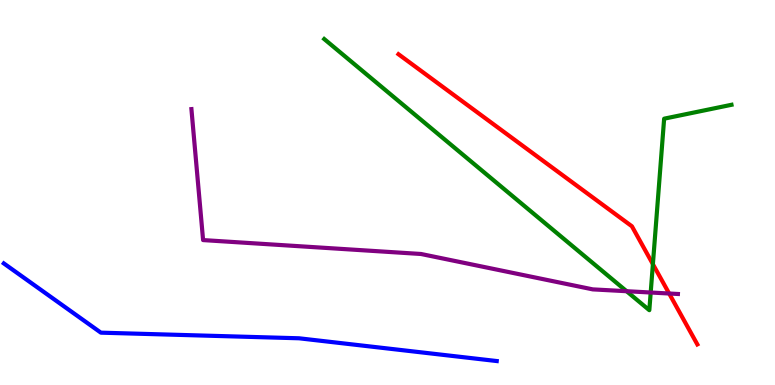[{'lines': ['blue', 'red'], 'intersections': []}, {'lines': ['green', 'red'], 'intersections': [{'x': 8.42, 'y': 3.14}]}, {'lines': ['purple', 'red'], 'intersections': [{'x': 8.63, 'y': 2.38}]}, {'lines': ['blue', 'green'], 'intersections': []}, {'lines': ['blue', 'purple'], 'intersections': []}, {'lines': ['green', 'purple'], 'intersections': [{'x': 8.08, 'y': 2.44}, {'x': 8.4, 'y': 2.4}]}]